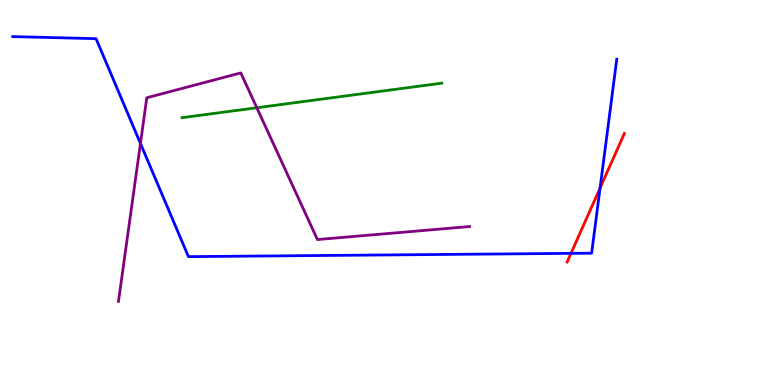[{'lines': ['blue', 'red'], 'intersections': [{'x': 7.37, 'y': 3.42}, {'x': 7.74, 'y': 5.12}]}, {'lines': ['green', 'red'], 'intersections': []}, {'lines': ['purple', 'red'], 'intersections': []}, {'lines': ['blue', 'green'], 'intersections': []}, {'lines': ['blue', 'purple'], 'intersections': [{'x': 1.81, 'y': 6.27}]}, {'lines': ['green', 'purple'], 'intersections': [{'x': 3.31, 'y': 7.2}]}]